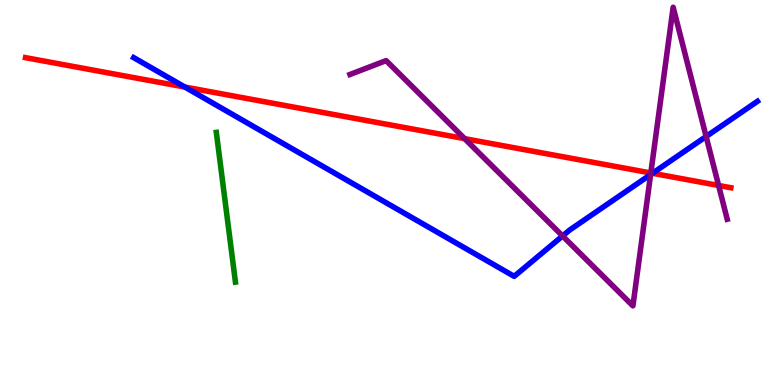[{'lines': ['blue', 'red'], 'intersections': [{'x': 2.39, 'y': 7.74}, {'x': 8.42, 'y': 5.5}]}, {'lines': ['green', 'red'], 'intersections': []}, {'lines': ['purple', 'red'], 'intersections': [{'x': 6.0, 'y': 6.4}, {'x': 8.4, 'y': 5.51}, {'x': 9.27, 'y': 5.18}]}, {'lines': ['blue', 'green'], 'intersections': []}, {'lines': ['blue', 'purple'], 'intersections': [{'x': 7.26, 'y': 3.87}, {'x': 8.39, 'y': 5.47}, {'x': 9.11, 'y': 6.45}]}, {'lines': ['green', 'purple'], 'intersections': []}]